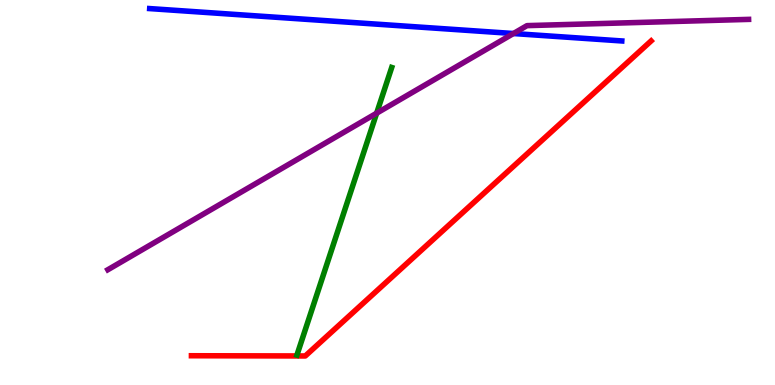[{'lines': ['blue', 'red'], 'intersections': []}, {'lines': ['green', 'red'], 'intersections': []}, {'lines': ['purple', 'red'], 'intersections': []}, {'lines': ['blue', 'green'], 'intersections': []}, {'lines': ['blue', 'purple'], 'intersections': [{'x': 6.63, 'y': 9.13}]}, {'lines': ['green', 'purple'], 'intersections': [{'x': 4.86, 'y': 7.06}]}]